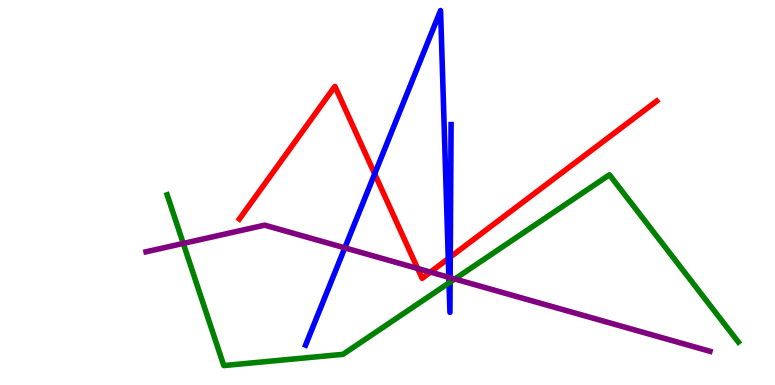[{'lines': ['blue', 'red'], 'intersections': [{'x': 4.83, 'y': 5.48}, {'x': 5.78, 'y': 3.28}, {'x': 5.81, 'y': 3.32}]}, {'lines': ['green', 'red'], 'intersections': []}, {'lines': ['purple', 'red'], 'intersections': [{'x': 5.39, 'y': 3.03}, {'x': 5.55, 'y': 2.93}]}, {'lines': ['blue', 'green'], 'intersections': [{'x': 5.79, 'y': 2.65}, {'x': 5.81, 'y': 2.67}]}, {'lines': ['blue', 'purple'], 'intersections': [{'x': 4.45, 'y': 3.56}, {'x': 5.79, 'y': 2.8}, {'x': 5.81, 'y': 2.79}]}, {'lines': ['green', 'purple'], 'intersections': [{'x': 2.36, 'y': 3.68}, {'x': 5.87, 'y': 2.75}]}]